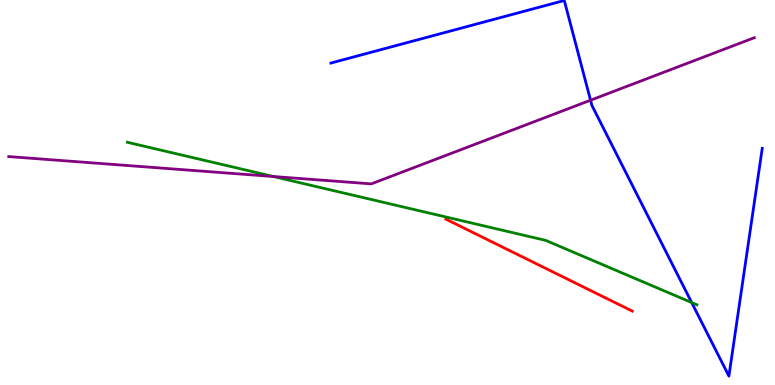[{'lines': ['blue', 'red'], 'intersections': []}, {'lines': ['green', 'red'], 'intersections': []}, {'lines': ['purple', 'red'], 'intersections': []}, {'lines': ['blue', 'green'], 'intersections': [{'x': 8.93, 'y': 2.14}]}, {'lines': ['blue', 'purple'], 'intersections': [{'x': 7.62, 'y': 7.4}]}, {'lines': ['green', 'purple'], 'intersections': [{'x': 3.53, 'y': 5.42}]}]